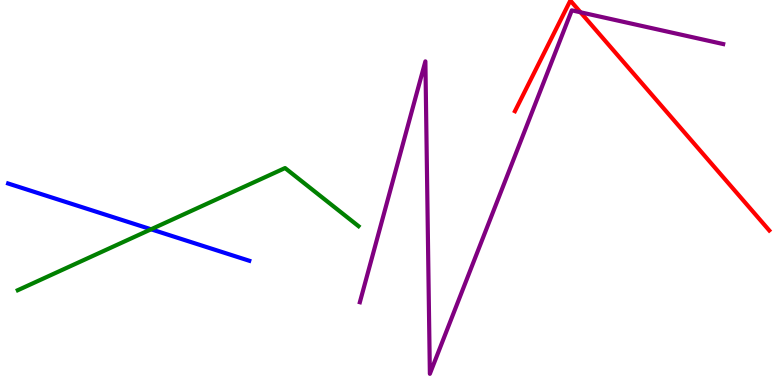[{'lines': ['blue', 'red'], 'intersections': []}, {'lines': ['green', 'red'], 'intersections': []}, {'lines': ['purple', 'red'], 'intersections': [{'x': 7.49, 'y': 9.68}]}, {'lines': ['blue', 'green'], 'intersections': [{'x': 1.95, 'y': 4.04}]}, {'lines': ['blue', 'purple'], 'intersections': []}, {'lines': ['green', 'purple'], 'intersections': []}]